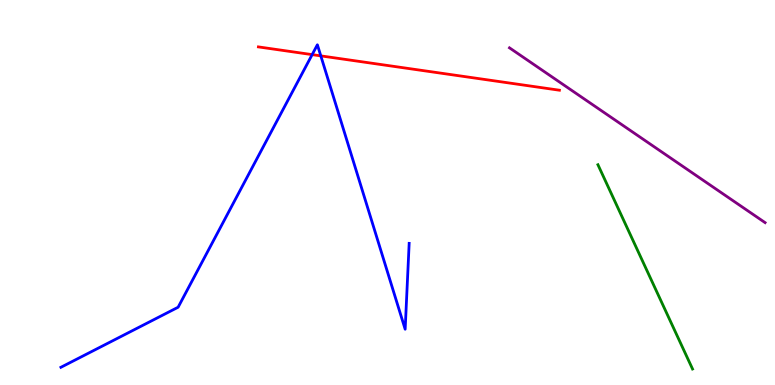[{'lines': ['blue', 'red'], 'intersections': [{'x': 4.03, 'y': 8.58}, {'x': 4.14, 'y': 8.55}]}, {'lines': ['green', 'red'], 'intersections': []}, {'lines': ['purple', 'red'], 'intersections': []}, {'lines': ['blue', 'green'], 'intersections': []}, {'lines': ['blue', 'purple'], 'intersections': []}, {'lines': ['green', 'purple'], 'intersections': []}]